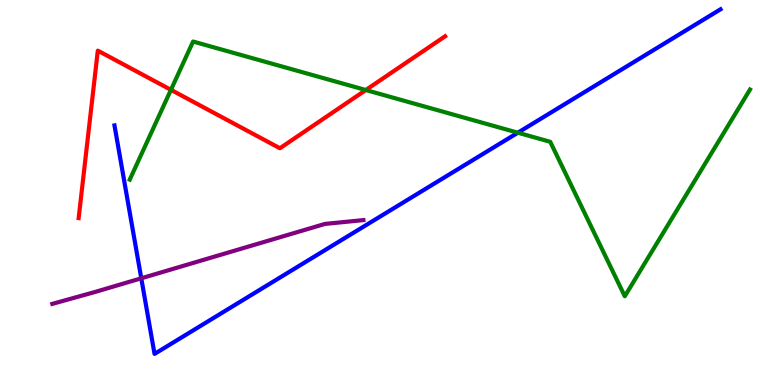[{'lines': ['blue', 'red'], 'intersections': []}, {'lines': ['green', 'red'], 'intersections': [{'x': 2.21, 'y': 7.67}, {'x': 4.72, 'y': 7.66}]}, {'lines': ['purple', 'red'], 'intersections': []}, {'lines': ['blue', 'green'], 'intersections': [{'x': 6.68, 'y': 6.55}]}, {'lines': ['blue', 'purple'], 'intersections': [{'x': 1.82, 'y': 2.77}]}, {'lines': ['green', 'purple'], 'intersections': []}]